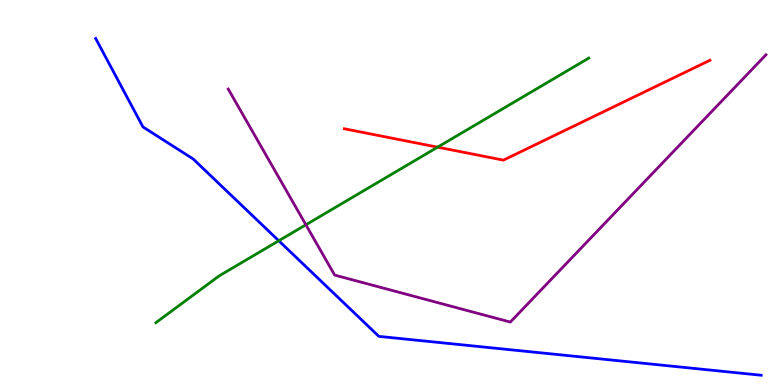[{'lines': ['blue', 'red'], 'intersections': []}, {'lines': ['green', 'red'], 'intersections': [{'x': 5.65, 'y': 6.18}]}, {'lines': ['purple', 'red'], 'intersections': []}, {'lines': ['blue', 'green'], 'intersections': [{'x': 3.6, 'y': 3.75}]}, {'lines': ['blue', 'purple'], 'intersections': []}, {'lines': ['green', 'purple'], 'intersections': [{'x': 3.95, 'y': 4.16}]}]